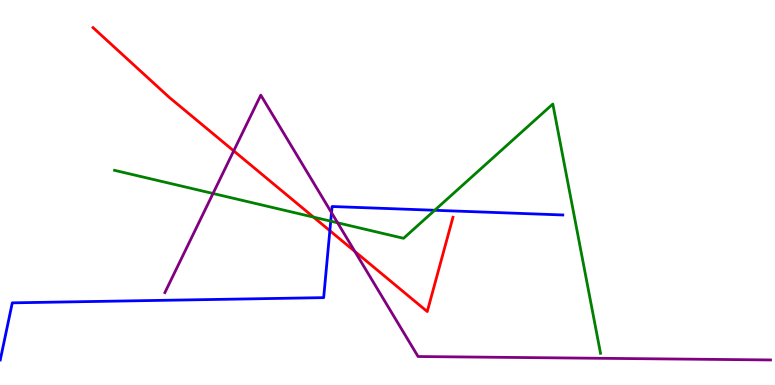[{'lines': ['blue', 'red'], 'intersections': [{'x': 4.26, 'y': 4.01}]}, {'lines': ['green', 'red'], 'intersections': [{'x': 4.05, 'y': 4.36}]}, {'lines': ['purple', 'red'], 'intersections': [{'x': 3.02, 'y': 6.08}, {'x': 4.58, 'y': 3.47}]}, {'lines': ['blue', 'green'], 'intersections': [{'x': 4.27, 'y': 4.26}, {'x': 5.61, 'y': 4.54}]}, {'lines': ['blue', 'purple'], 'intersections': [{'x': 4.28, 'y': 4.48}]}, {'lines': ['green', 'purple'], 'intersections': [{'x': 2.75, 'y': 4.97}, {'x': 4.36, 'y': 4.21}]}]